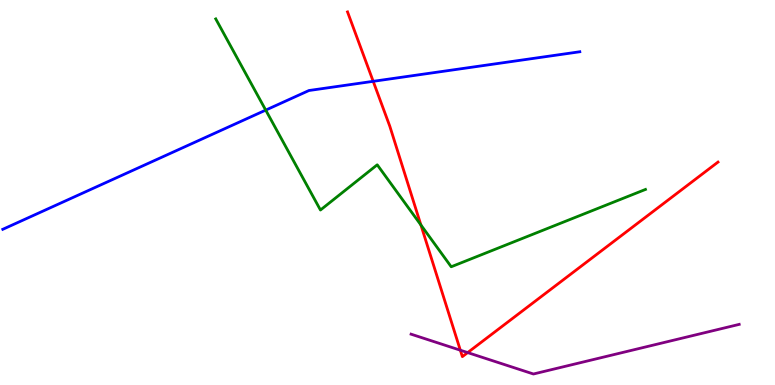[{'lines': ['blue', 'red'], 'intersections': [{'x': 4.82, 'y': 7.89}]}, {'lines': ['green', 'red'], 'intersections': [{'x': 5.43, 'y': 4.16}]}, {'lines': ['purple', 'red'], 'intersections': [{'x': 5.94, 'y': 0.904}, {'x': 6.03, 'y': 0.842}]}, {'lines': ['blue', 'green'], 'intersections': [{'x': 3.43, 'y': 7.14}]}, {'lines': ['blue', 'purple'], 'intersections': []}, {'lines': ['green', 'purple'], 'intersections': []}]